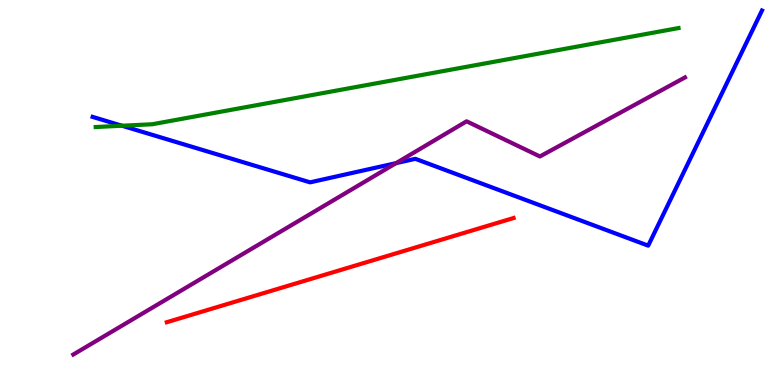[{'lines': ['blue', 'red'], 'intersections': []}, {'lines': ['green', 'red'], 'intersections': []}, {'lines': ['purple', 'red'], 'intersections': []}, {'lines': ['blue', 'green'], 'intersections': [{'x': 1.57, 'y': 6.73}]}, {'lines': ['blue', 'purple'], 'intersections': [{'x': 5.11, 'y': 5.76}]}, {'lines': ['green', 'purple'], 'intersections': []}]